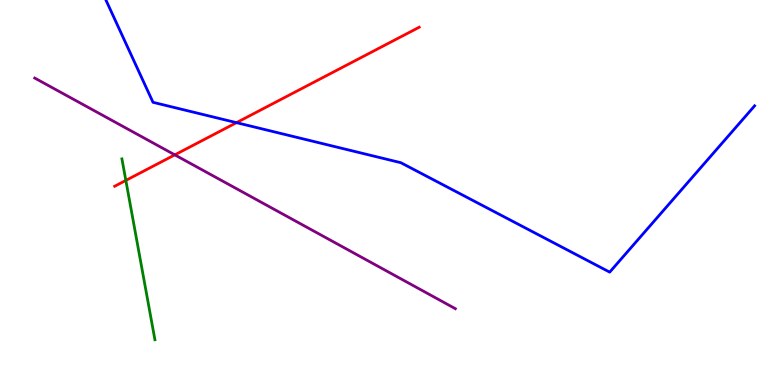[{'lines': ['blue', 'red'], 'intersections': [{'x': 3.05, 'y': 6.81}]}, {'lines': ['green', 'red'], 'intersections': [{'x': 1.62, 'y': 5.31}]}, {'lines': ['purple', 'red'], 'intersections': [{'x': 2.26, 'y': 5.98}]}, {'lines': ['blue', 'green'], 'intersections': []}, {'lines': ['blue', 'purple'], 'intersections': []}, {'lines': ['green', 'purple'], 'intersections': []}]